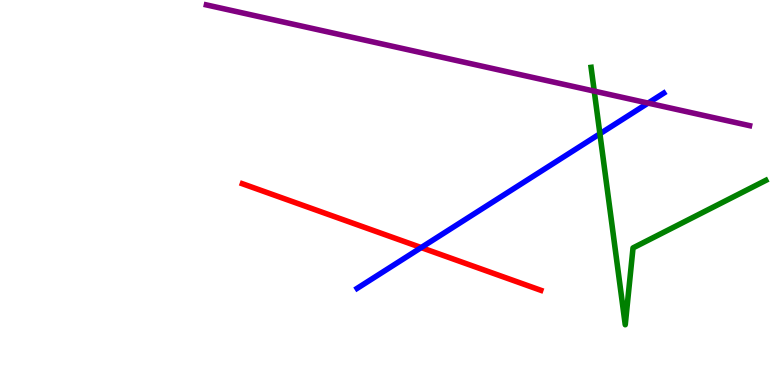[{'lines': ['blue', 'red'], 'intersections': [{'x': 5.43, 'y': 3.57}]}, {'lines': ['green', 'red'], 'intersections': []}, {'lines': ['purple', 'red'], 'intersections': []}, {'lines': ['blue', 'green'], 'intersections': [{'x': 7.74, 'y': 6.53}]}, {'lines': ['blue', 'purple'], 'intersections': [{'x': 8.36, 'y': 7.32}]}, {'lines': ['green', 'purple'], 'intersections': [{'x': 7.67, 'y': 7.63}]}]